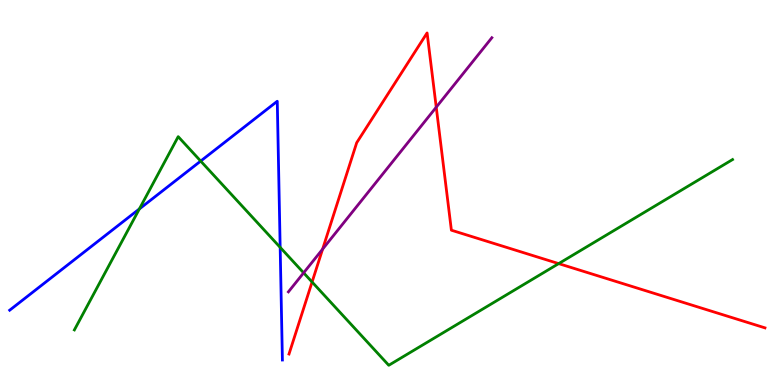[{'lines': ['blue', 'red'], 'intersections': []}, {'lines': ['green', 'red'], 'intersections': [{'x': 4.03, 'y': 2.67}, {'x': 7.21, 'y': 3.15}]}, {'lines': ['purple', 'red'], 'intersections': [{'x': 4.16, 'y': 3.53}, {'x': 5.63, 'y': 7.22}]}, {'lines': ['blue', 'green'], 'intersections': [{'x': 1.8, 'y': 4.57}, {'x': 2.59, 'y': 5.82}, {'x': 3.62, 'y': 3.57}]}, {'lines': ['blue', 'purple'], 'intersections': []}, {'lines': ['green', 'purple'], 'intersections': [{'x': 3.92, 'y': 2.91}]}]